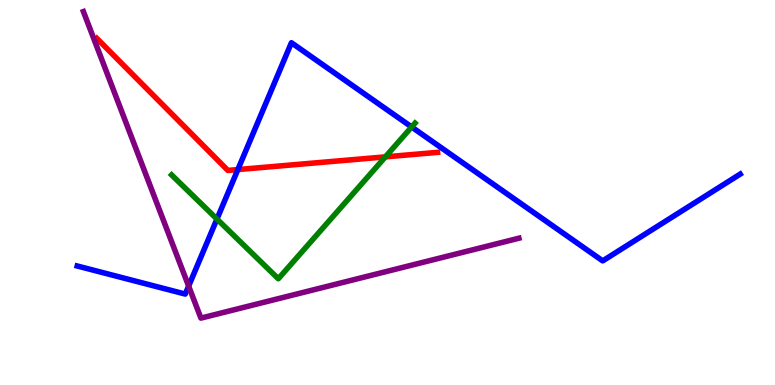[{'lines': ['blue', 'red'], 'intersections': [{'x': 3.07, 'y': 5.6}]}, {'lines': ['green', 'red'], 'intersections': [{'x': 4.97, 'y': 5.93}]}, {'lines': ['purple', 'red'], 'intersections': []}, {'lines': ['blue', 'green'], 'intersections': [{'x': 2.8, 'y': 4.31}, {'x': 5.31, 'y': 6.7}]}, {'lines': ['blue', 'purple'], 'intersections': [{'x': 2.43, 'y': 2.57}]}, {'lines': ['green', 'purple'], 'intersections': []}]